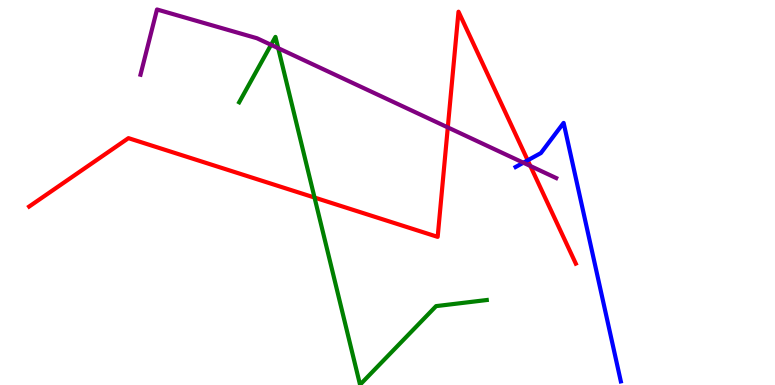[{'lines': ['blue', 'red'], 'intersections': [{'x': 6.81, 'y': 5.84}]}, {'lines': ['green', 'red'], 'intersections': [{'x': 4.06, 'y': 4.87}]}, {'lines': ['purple', 'red'], 'intersections': [{'x': 5.78, 'y': 6.69}, {'x': 6.84, 'y': 5.69}]}, {'lines': ['blue', 'green'], 'intersections': []}, {'lines': ['blue', 'purple'], 'intersections': [{'x': 6.75, 'y': 5.77}]}, {'lines': ['green', 'purple'], 'intersections': [{'x': 3.5, 'y': 8.84}, {'x': 3.59, 'y': 8.75}]}]